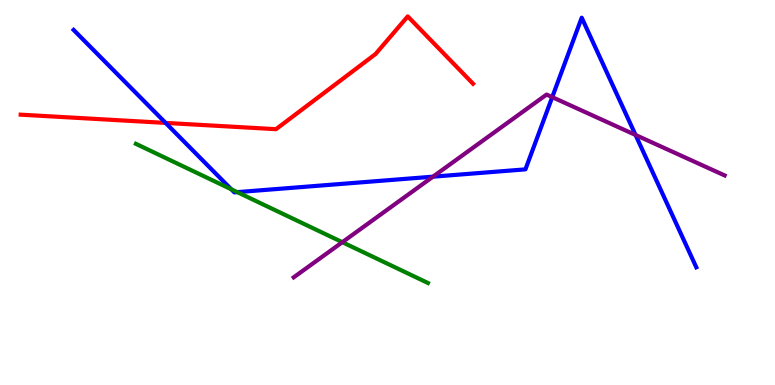[{'lines': ['blue', 'red'], 'intersections': [{'x': 2.14, 'y': 6.81}]}, {'lines': ['green', 'red'], 'intersections': []}, {'lines': ['purple', 'red'], 'intersections': []}, {'lines': ['blue', 'green'], 'intersections': [{'x': 2.98, 'y': 5.08}, {'x': 3.06, 'y': 5.01}]}, {'lines': ['blue', 'purple'], 'intersections': [{'x': 5.59, 'y': 5.41}, {'x': 7.13, 'y': 7.48}, {'x': 8.2, 'y': 6.49}]}, {'lines': ['green', 'purple'], 'intersections': [{'x': 4.42, 'y': 3.71}]}]